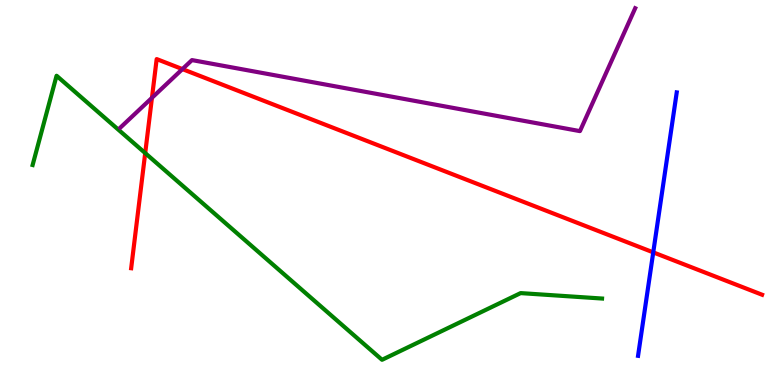[{'lines': ['blue', 'red'], 'intersections': [{'x': 8.43, 'y': 3.45}]}, {'lines': ['green', 'red'], 'intersections': [{'x': 1.87, 'y': 6.02}]}, {'lines': ['purple', 'red'], 'intersections': [{'x': 1.96, 'y': 7.46}, {'x': 2.35, 'y': 8.21}]}, {'lines': ['blue', 'green'], 'intersections': []}, {'lines': ['blue', 'purple'], 'intersections': []}, {'lines': ['green', 'purple'], 'intersections': []}]